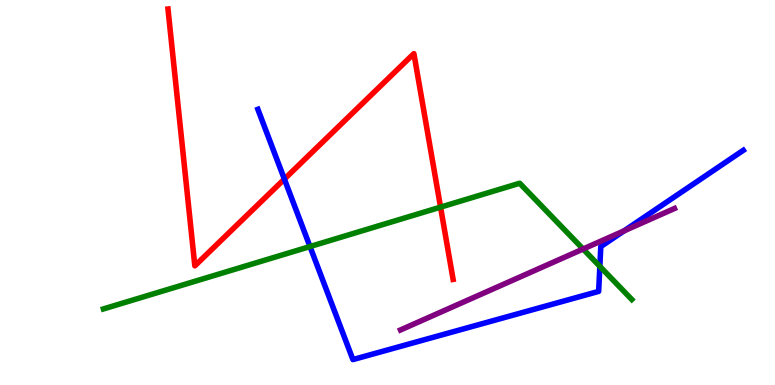[{'lines': ['blue', 'red'], 'intersections': [{'x': 3.67, 'y': 5.35}]}, {'lines': ['green', 'red'], 'intersections': [{'x': 5.68, 'y': 4.62}]}, {'lines': ['purple', 'red'], 'intersections': []}, {'lines': ['blue', 'green'], 'intersections': [{'x': 4.0, 'y': 3.6}, {'x': 7.74, 'y': 3.08}]}, {'lines': ['blue', 'purple'], 'intersections': [{'x': 8.05, 'y': 4.0}]}, {'lines': ['green', 'purple'], 'intersections': [{'x': 7.52, 'y': 3.53}]}]